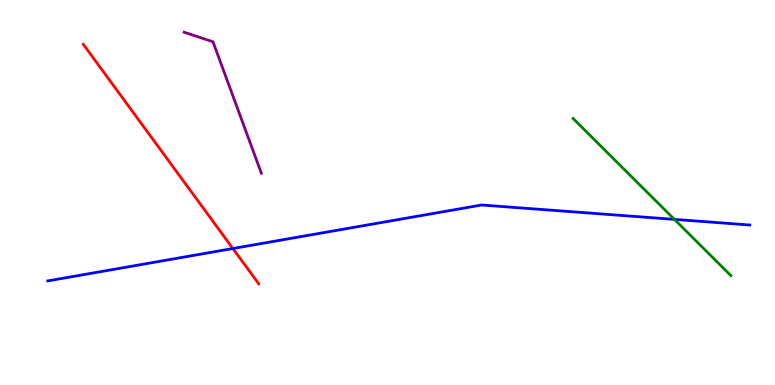[{'lines': ['blue', 'red'], 'intersections': [{'x': 3.0, 'y': 3.55}]}, {'lines': ['green', 'red'], 'intersections': []}, {'lines': ['purple', 'red'], 'intersections': []}, {'lines': ['blue', 'green'], 'intersections': [{'x': 8.7, 'y': 4.3}]}, {'lines': ['blue', 'purple'], 'intersections': []}, {'lines': ['green', 'purple'], 'intersections': []}]